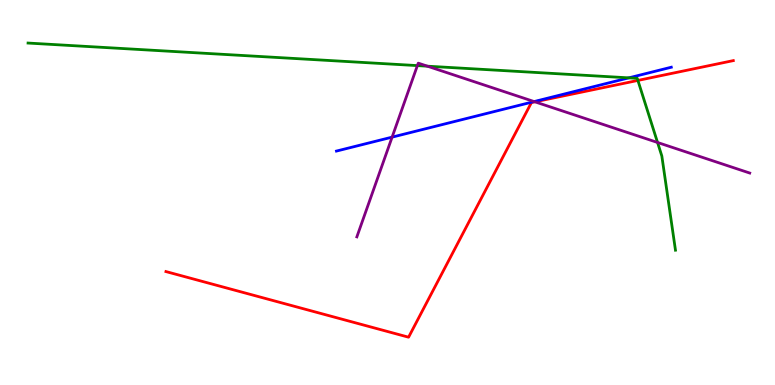[{'lines': ['blue', 'red'], 'intersections': []}, {'lines': ['green', 'red'], 'intersections': [{'x': 8.23, 'y': 7.91}]}, {'lines': ['purple', 'red'], 'intersections': [{'x': 6.9, 'y': 7.36}]}, {'lines': ['blue', 'green'], 'intersections': [{'x': 8.11, 'y': 7.98}]}, {'lines': ['blue', 'purple'], 'intersections': [{'x': 5.06, 'y': 6.44}, {'x': 6.89, 'y': 7.36}]}, {'lines': ['green', 'purple'], 'intersections': [{'x': 5.39, 'y': 8.3}, {'x': 5.51, 'y': 8.28}, {'x': 8.48, 'y': 6.3}]}]